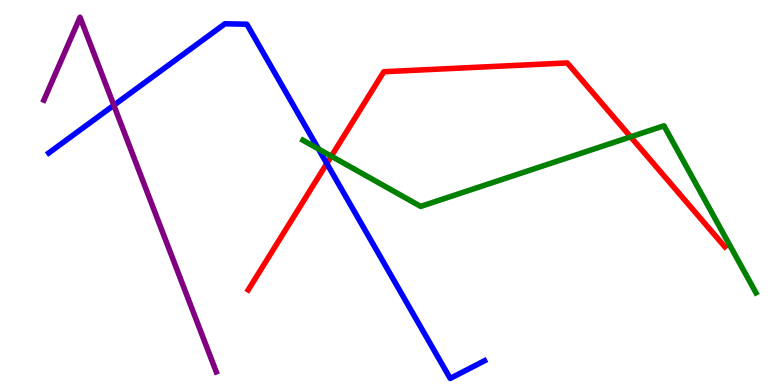[{'lines': ['blue', 'red'], 'intersections': [{'x': 4.22, 'y': 5.75}]}, {'lines': ['green', 'red'], 'intersections': [{'x': 4.28, 'y': 5.94}, {'x': 8.14, 'y': 6.45}]}, {'lines': ['purple', 'red'], 'intersections': []}, {'lines': ['blue', 'green'], 'intersections': [{'x': 4.11, 'y': 6.13}]}, {'lines': ['blue', 'purple'], 'intersections': [{'x': 1.47, 'y': 7.27}]}, {'lines': ['green', 'purple'], 'intersections': []}]